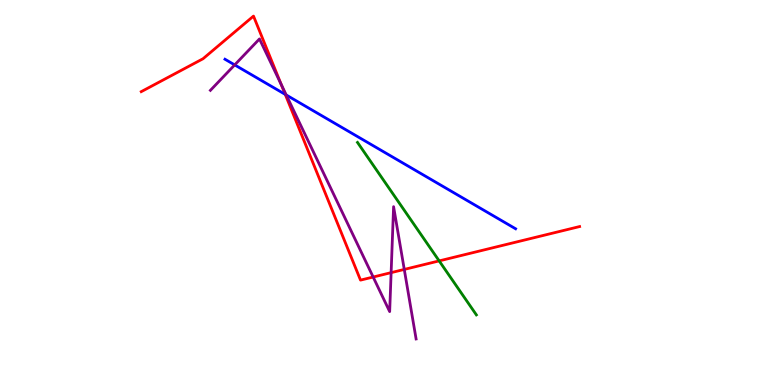[{'lines': ['blue', 'red'], 'intersections': [{'x': 3.68, 'y': 7.55}]}, {'lines': ['green', 'red'], 'intersections': [{'x': 5.67, 'y': 3.22}]}, {'lines': ['purple', 'red'], 'intersections': [{'x': 3.63, 'y': 7.8}, {'x': 4.81, 'y': 2.8}, {'x': 5.05, 'y': 2.92}, {'x': 5.22, 'y': 3.0}]}, {'lines': ['blue', 'green'], 'intersections': []}, {'lines': ['blue', 'purple'], 'intersections': [{'x': 3.03, 'y': 8.31}, {'x': 3.69, 'y': 7.53}]}, {'lines': ['green', 'purple'], 'intersections': []}]